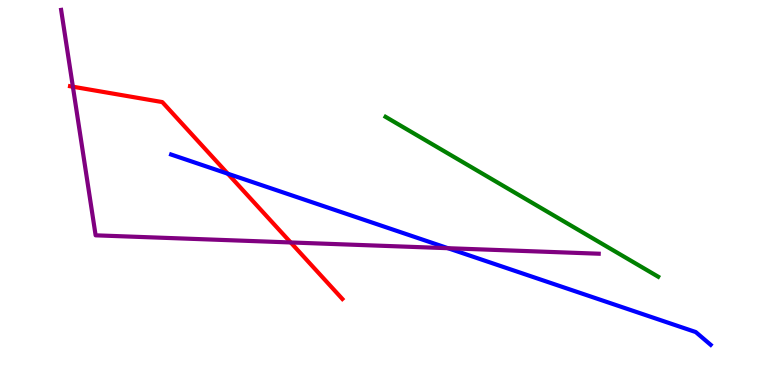[{'lines': ['blue', 'red'], 'intersections': [{'x': 2.94, 'y': 5.49}]}, {'lines': ['green', 'red'], 'intersections': []}, {'lines': ['purple', 'red'], 'intersections': [{'x': 0.94, 'y': 7.75}, {'x': 3.75, 'y': 3.7}]}, {'lines': ['blue', 'green'], 'intersections': []}, {'lines': ['blue', 'purple'], 'intersections': [{'x': 5.78, 'y': 3.55}]}, {'lines': ['green', 'purple'], 'intersections': []}]